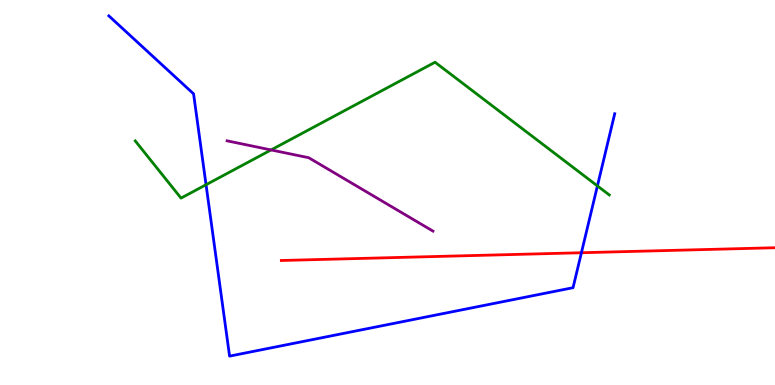[{'lines': ['blue', 'red'], 'intersections': [{'x': 7.5, 'y': 3.44}]}, {'lines': ['green', 'red'], 'intersections': []}, {'lines': ['purple', 'red'], 'intersections': []}, {'lines': ['blue', 'green'], 'intersections': [{'x': 2.66, 'y': 5.2}, {'x': 7.71, 'y': 5.17}]}, {'lines': ['blue', 'purple'], 'intersections': []}, {'lines': ['green', 'purple'], 'intersections': [{'x': 3.5, 'y': 6.11}]}]